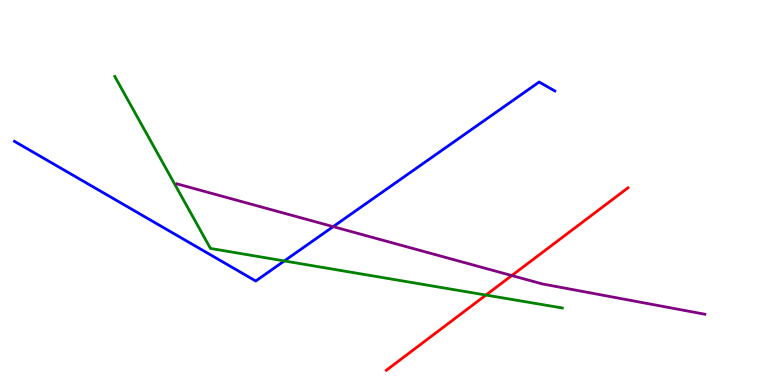[{'lines': ['blue', 'red'], 'intersections': []}, {'lines': ['green', 'red'], 'intersections': [{'x': 6.27, 'y': 2.34}]}, {'lines': ['purple', 'red'], 'intersections': [{'x': 6.6, 'y': 2.84}]}, {'lines': ['blue', 'green'], 'intersections': [{'x': 3.67, 'y': 3.22}]}, {'lines': ['blue', 'purple'], 'intersections': [{'x': 4.3, 'y': 4.11}]}, {'lines': ['green', 'purple'], 'intersections': []}]